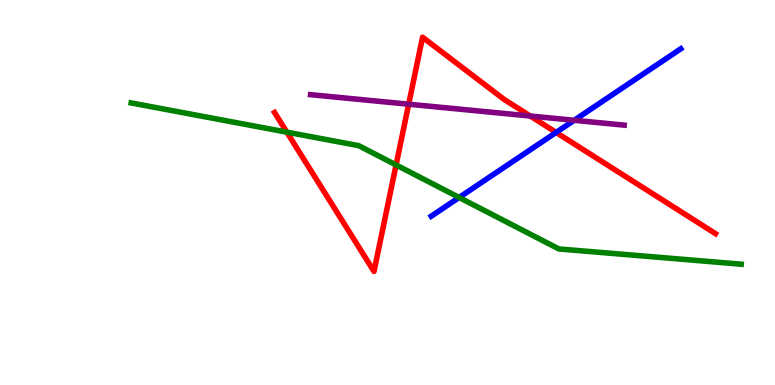[{'lines': ['blue', 'red'], 'intersections': [{'x': 7.18, 'y': 6.56}]}, {'lines': ['green', 'red'], 'intersections': [{'x': 3.7, 'y': 6.57}, {'x': 5.11, 'y': 5.72}]}, {'lines': ['purple', 'red'], 'intersections': [{'x': 5.27, 'y': 7.29}, {'x': 6.84, 'y': 6.99}]}, {'lines': ['blue', 'green'], 'intersections': [{'x': 5.92, 'y': 4.87}]}, {'lines': ['blue', 'purple'], 'intersections': [{'x': 7.41, 'y': 6.88}]}, {'lines': ['green', 'purple'], 'intersections': []}]